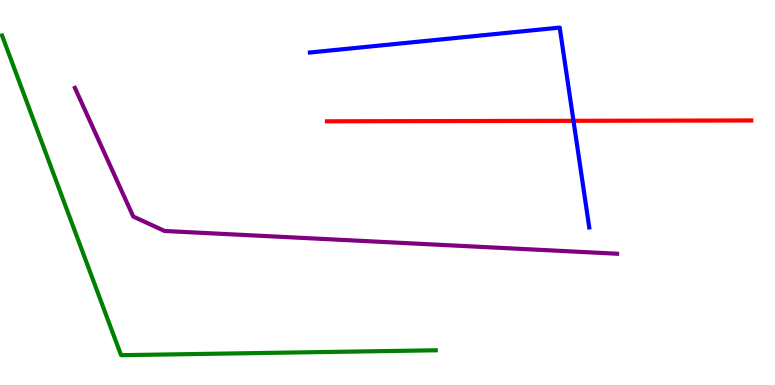[{'lines': ['blue', 'red'], 'intersections': [{'x': 7.4, 'y': 6.86}]}, {'lines': ['green', 'red'], 'intersections': []}, {'lines': ['purple', 'red'], 'intersections': []}, {'lines': ['blue', 'green'], 'intersections': []}, {'lines': ['blue', 'purple'], 'intersections': []}, {'lines': ['green', 'purple'], 'intersections': []}]